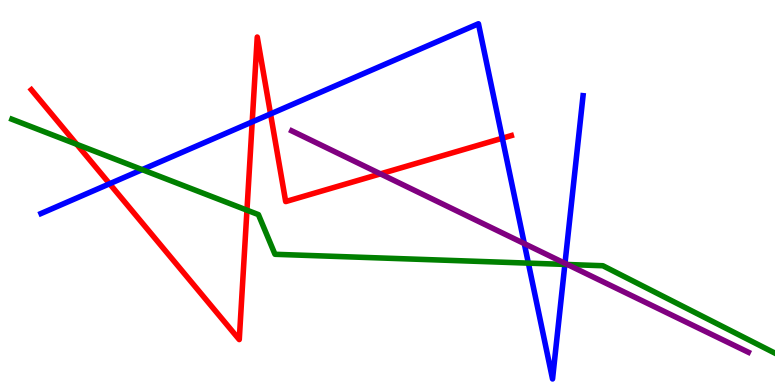[{'lines': ['blue', 'red'], 'intersections': [{'x': 1.41, 'y': 5.23}, {'x': 3.25, 'y': 6.83}, {'x': 3.49, 'y': 7.04}, {'x': 6.48, 'y': 6.41}]}, {'lines': ['green', 'red'], 'intersections': [{'x': 0.991, 'y': 6.25}, {'x': 3.19, 'y': 4.54}]}, {'lines': ['purple', 'red'], 'intersections': [{'x': 4.91, 'y': 5.48}]}, {'lines': ['blue', 'green'], 'intersections': [{'x': 1.83, 'y': 5.59}, {'x': 6.82, 'y': 3.17}, {'x': 7.29, 'y': 3.13}]}, {'lines': ['blue', 'purple'], 'intersections': [{'x': 6.77, 'y': 3.67}, {'x': 7.29, 'y': 3.16}]}, {'lines': ['green', 'purple'], 'intersections': [{'x': 7.32, 'y': 3.13}]}]